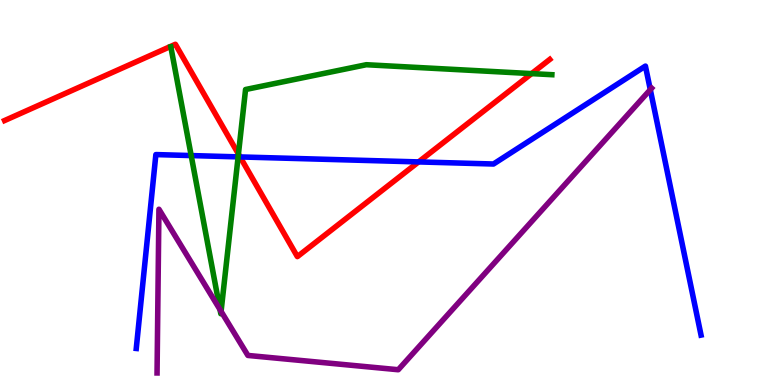[{'lines': ['blue', 'red'], 'intersections': [{'x': 3.1, 'y': 5.92}, {'x': 5.4, 'y': 5.79}]}, {'lines': ['green', 'red'], 'intersections': [{'x': 3.08, 'y': 6.0}, {'x': 6.86, 'y': 8.09}]}, {'lines': ['purple', 'red'], 'intersections': []}, {'lines': ['blue', 'green'], 'intersections': [{'x': 2.47, 'y': 5.96}, {'x': 3.07, 'y': 5.93}]}, {'lines': ['blue', 'purple'], 'intersections': [{'x': 8.39, 'y': 7.67}]}, {'lines': ['green', 'purple'], 'intersections': [{'x': 2.84, 'y': 1.96}, {'x': 2.85, 'y': 1.91}]}]